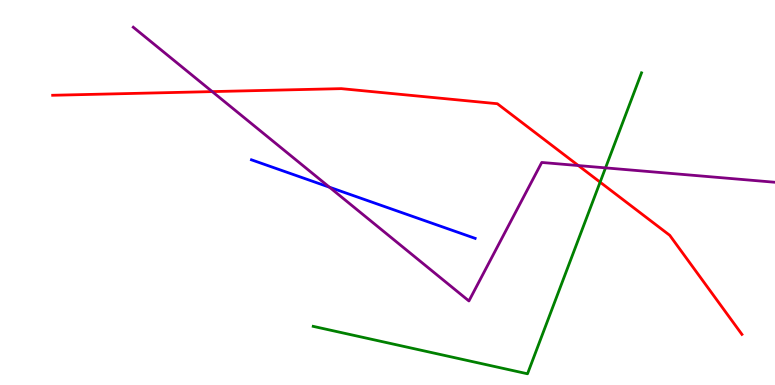[{'lines': ['blue', 'red'], 'intersections': []}, {'lines': ['green', 'red'], 'intersections': [{'x': 7.74, 'y': 5.27}]}, {'lines': ['purple', 'red'], 'intersections': [{'x': 2.74, 'y': 7.62}, {'x': 7.46, 'y': 5.7}]}, {'lines': ['blue', 'green'], 'intersections': []}, {'lines': ['blue', 'purple'], 'intersections': [{'x': 4.25, 'y': 5.14}]}, {'lines': ['green', 'purple'], 'intersections': [{'x': 7.81, 'y': 5.64}]}]